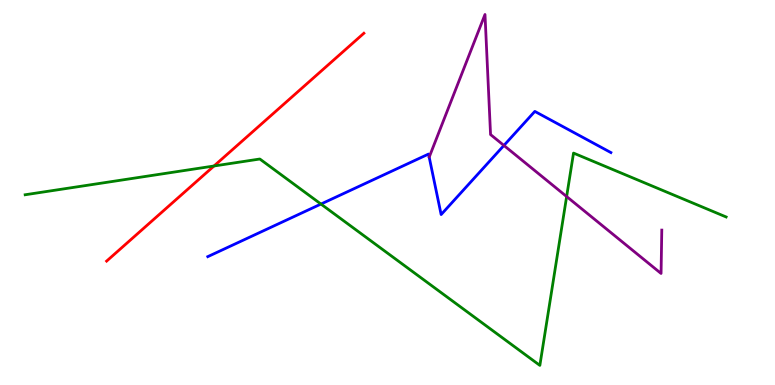[{'lines': ['blue', 'red'], 'intersections': []}, {'lines': ['green', 'red'], 'intersections': [{'x': 2.76, 'y': 5.69}]}, {'lines': ['purple', 'red'], 'intersections': []}, {'lines': ['blue', 'green'], 'intersections': [{'x': 4.14, 'y': 4.7}]}, {'lines': ['blue', 'purple'], 'intersections': [{'x': 6.5, 'y': 6.22}]}, {'lines': ['green', 'purple'], 'intersections': [{'x': 7.31, 'y': 4.89}]}]